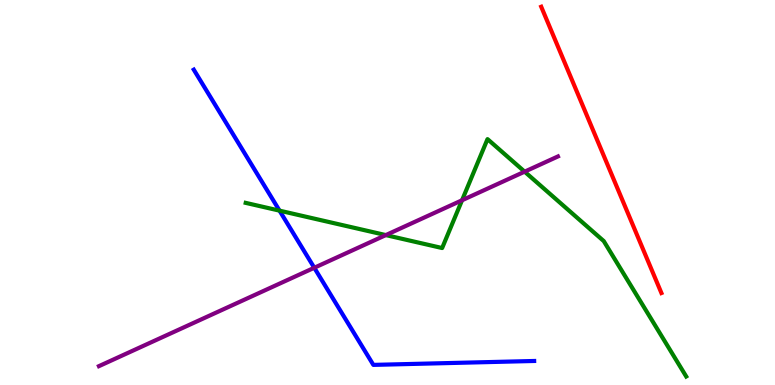[{'lines': ['blue', 'red'], 'intersections': []}, {'lines': ['green', 'red'], 'intersections': []}, {'lines': ['purple', 'red'], 'intersections': []}, {'lines': ['blue', 'green'], 'intersections': [{'x': 3.61, 'y': 4.53}]}, {'lines': ['blue', 'purple'], 'intersections': [{'x': 4.06, 'y': 3.04}]}, {'lines': ['green', 'purple'], 'intersections': [{'x': 4.98, 'y': 3.89}, {'x': 5.96, 'y': 4.8}, {'x': 6.77, 'y': 5.54}]}]